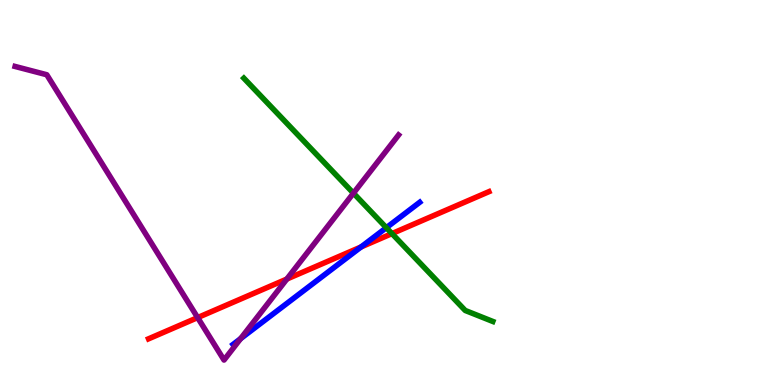[{'lines': ['blue', 'red'], 'intersections': [{'x': 4.66, 'y': 3.59}]}, {'lines': ['green', 'red'], 'intersections': [{'x': 5.06, 'y': 3.93}]}, {'lines': ['purple', 'red'], 'intersections': [{'x': 2.55, 'y': 1.75}, {'x': 3.7, 'y': 2.75}]}, {'lines': ['blue', 'green'], 'intersections': [{'x': 4.99, 'y': 4.09}]}, {'lines': ['blue', 'purple'], 'intersections': [{'x': 3.1, 'y': 1.2}]}, {'lines': ['green', 'purple'], 'intersections': [{'x': 4.56, 'y': 4.98}]}]